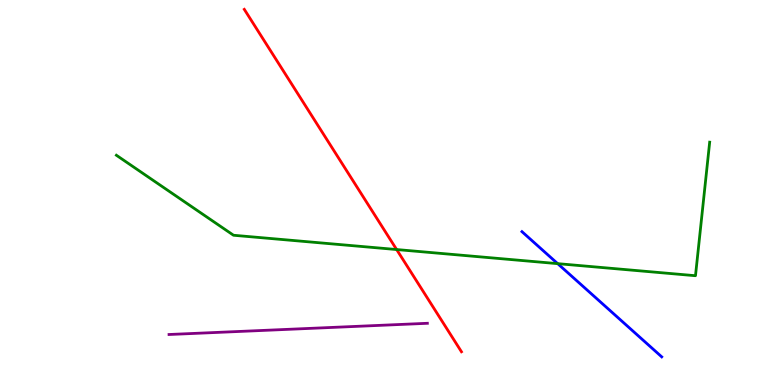[{'lines': ['blue', 'red'], 'intersections': []}, {'lines': ['green', 'red'], 'intersections': [{'x': 5.12, 'y': 3.52}]}, {'lines': ['purple', 'red'], 'intersections': []}, {'lines': ['blue', 'green'], 'intersections': [{'x': 7.2, 'y': 3.15}]}, {'lines': ['blue', 'purple'], 'intersections': []}, {'lines': ['green', 'purple'], 'intersections': []}]